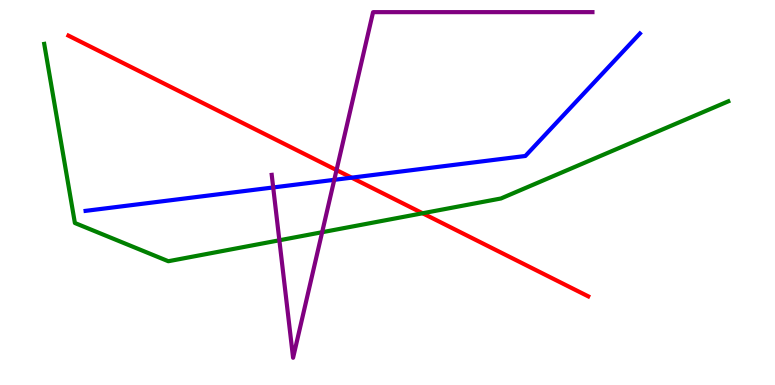[{'lines': ['blue', 'red'], 'intersections': [{'x': 4.54, 'y': 5.39}]}, {'lines': ['green', 'red'], 'intersections': [{'x': 5.45, 'y': 4.46}]}, {'lines': ['purple', 'red'], 'intersections': [{'x': 4.34, 'y': 5.58}]}, {'lines': ['blue', 'green'], 'intersections': []}, {'lines': ['blue', 'purple'], 'intersections': [{'x': 3.53, 'y': 5.13}, {'x': 4.31, 'y': 5.33}]}, {'lines': ['green', 'purple'], 'intersections': [{'x': 3.6, 'y': 3.76}, {'x': 4.16, 'y': 3.97}]}]